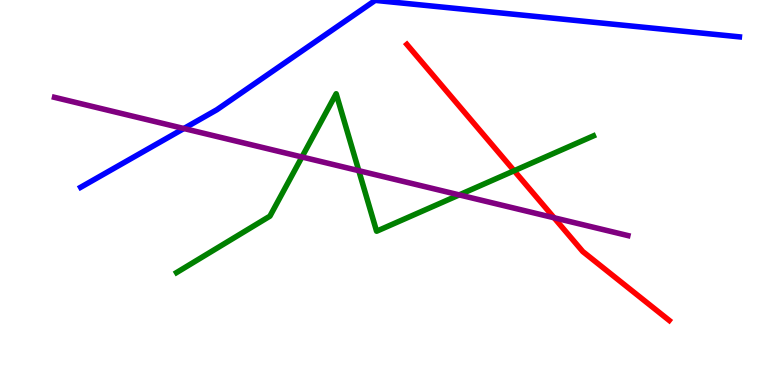[{'lines': ['blue', 'red'], 'intersections': []}, {'lines': ['green', 'red'], 'intersections': [{'x': 6.63, 'y': 5.57}]}, {'lines': ['purple', 'red'], 'intersections': [{'x': 7.15, 'y': 4.34}]}, {'lines': ['blue', 'green'], 'intersections': []}, {'lines': ['blue', 'purple'], 'intersections': [{'x': 2.37, 'y': 6.66}]}, {'lines': ['green', 'purple'], 'intersections': [{'x': 3.9, 'y': 5.92}, {'x': 4.63, 'y': 5.57}, {'x': 5.93, 'y': 4.94}]}]